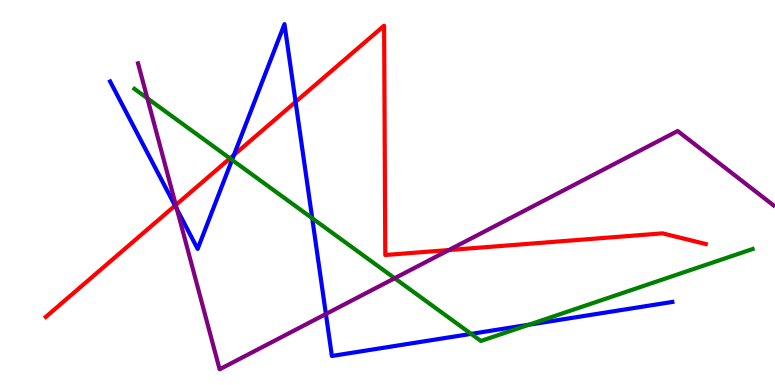[{'lines': ['blue', 'red'], 'intersections': [{'x': 2.26, 'y': 4.66}, {'x': 3.02, 'y': 5.98}, {'x': 3.81, 'y': 7.35}]}, {'lines': ['green', 'red'], 'intersections': [{'x': 2.97, 'y': 5.89}]}, {'lines': ['purple', 'red'], 'intersections': [{'x': 2.27, 'y': 4.68}, {'x': 5.79, 'y': 3.51}]}, {'lines': ['blue', 'green'], 'intersections': [{'x': 2.99, 'y': 5.85}, {'x': 4.03, 'y': 4.33}, {'x': 6.08, 'y': 1.33}, {'x': 6.83, 'y': 1.57}]}, {'lines': ['blue', 'purple'], 'intersections': [{'x': 2.28, 'y': 4.56}, {'x': 4.21, 'y': 1.84}]}, {'lines': ['green', 'purple'], 'intersections': [{'x': 1.9, 'y': 7.45}, {'x': 5.09, 'y': 2.77}]}]